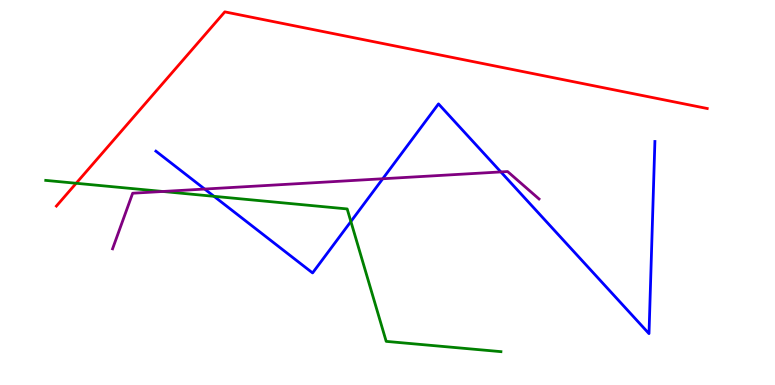[{'lines': ['blue', 'red'], 'intersections': []}, {'lines': ['green', 'red'], 'intersections': [{'x': 0.983, 'y': 5.24}]}, {'lines': ['purple', 'red'], 'intersections': []}, {'lines': ['blue', 'green'], 'intersections': [{'x': 2.76, 'y': 4.9}, {'x': 4.53, 'y': 4.25}]}, {'lines': ['blue', 'purple'], 'intersections': [{'x': 2.64, 'y': 5.09}, {'x': 4.94, 'y': 5.36}, {'x': 6.46, 'y': 5.53}]}, {'lines': ['green', 'purple'], 'intersections': [{'x': 2.1, 'y': 5.03}]}]